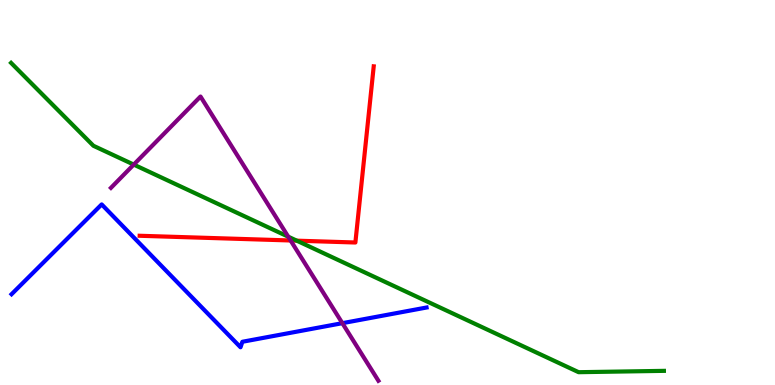[{'lines': ['blue', 'red'], 'intersections': []}, {'lines': ['green', 'red'], 'intersections': [{'x': 3.83, 'y': 3.75}]}, {'lines': ['purple', 'red'], 'intersections': [{'x': 3.75, 'y': 3.75}]}, {'lines': ['blue', 'green'], 'intersections': []}, {'lines': ['blue', 'purple'], 'intersections': [{'x': 4.42, 'y': 1.61}]}, {'lines': ['green', 'purple'], 'intersections': [{'x': 1.73, 'y': 5.72}, {'x': 3.72, 'y': 3.85}]}]